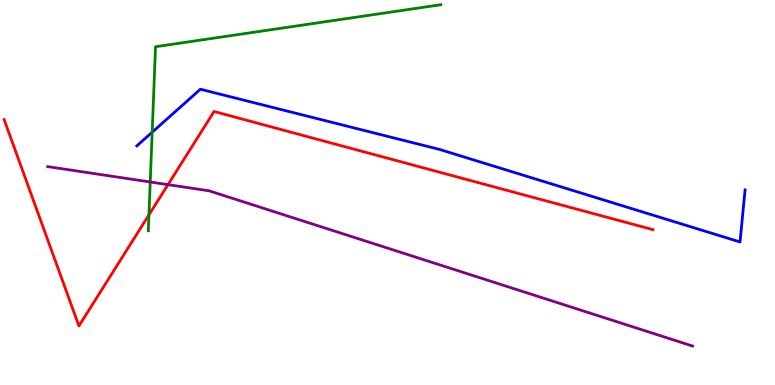[{'lines': ['blue', 'red'], 'intersections': []}, {'lines': ['green', 'red'], 'intersections': [{'x': 1.92, 'y': 4.42}]}, {'lines': ['purple', 'red'], 'intersections': [{'x': 2.17, 'y': 5.2}]}, {'lines': ['blue', 'green'], 'intersections': [{'x': 1.96, 'y': 6.57}]}, {'lines': ['blue', 'purple'], 'intersections': []}, {'lines': ['green', 'purple'], 'intersections': [{'x': 1.94, 'y': 5.27}]}]